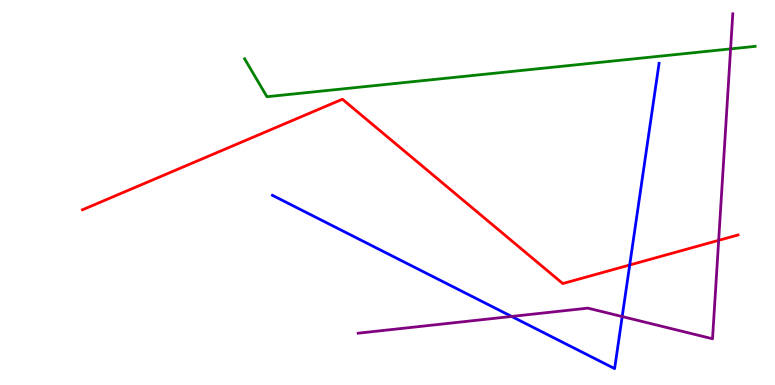[{'lines': ['blue', 'red'], 'intersections': [{'x': 8.13, 'y': 3.12}]}, {'lines': ['green', 'red'], 'intersections': []}, {'lines': ['purple', 'red'], 'intersections': [{'x': 9.27, 'y': 3.76}]}, {'lines': ['blue', 'green'], 'intersections': []}, {'lines': ['blue', 'purple'], 'intersections': [{'x': 6.6, 'y': 1.78}, {'x': 8.03, 'y': 1.78}]}, {'lines': ['green', 'purple'], 'intersections': [{'x': 9.43, 'y': 8.73}]}]